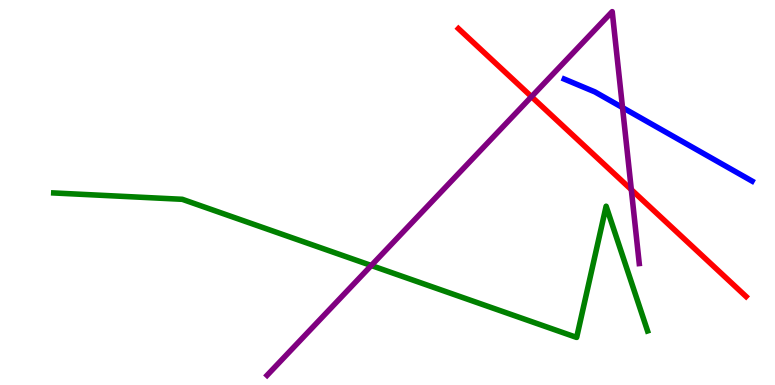[{'lines': ['blue', 'red'], 'intersections': []}, {'lines': ['green', 'red'], 'intersections': []}, {'lines': ['purple', 'red'], 'intersections': [{'x': 6.86, 'y': 7.49}, {'x': 8.15, 'y': 5.07}]}, {'lines': ['blue', 'green'], 'intersections': []}, {'lines': ['blue', 'purple'], 'intersections': [{'x': 8.03, 'y': 7.21}]}, {'lines': ['green', 'purple'], 'intersections': [{'x': 4.79, 'y': 3.1}]}]